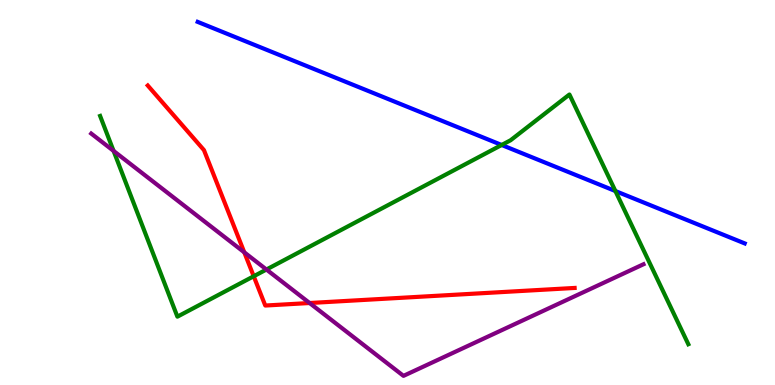[{'lines': ['blue', 'red'], 'intersections': []}, {'lines': ['green', 'red'], 'intersections': [{'x': 3.27, 'y': 2.82}]}, {'lines': ['purple', 'red'], 'intersections': [{'x': 3.15, 'y': 3.45}, {'x': 3.99, 'y': 2.13}]}, {'lines': ['blue', 'green'], 'intersections': [{'x': 6.47, 'y': 6.23}, {'x': 7.94, 'y': 5.04}]}, {'lines': ['blue', 'purple'], 'intersections': []}, {'lines': ['green', 'purple'], 'intersections': [{'x': 1.47, 'y': 6.08}, {'x': 3.44, 'y': 3.0}]}]